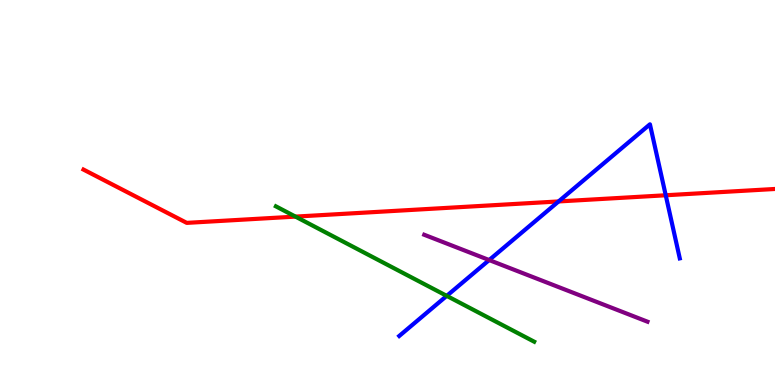[{'lines': ['blue', 'red'], 'intersections': [{'x': 7.21, 'y': 4.77}, {'x': 8.59, 'y': 4.93}]}, {'lines': ['green', 'red'], 'intersections': [{'x': 3.81, 'y': 4.37}]}, {'lines': ['purple', 'red'], 'intersections': []}, {'lines': ['blue', 'green'], 'intersections': [{'x': 5.76, 'y': 2.32}]}, {'lines': ['blue', 'purple'], 'intersections': [{'x': 6.31, 'y': 3.25}]}, {'lines': ['green', 'purple'], 'intersections': []}]